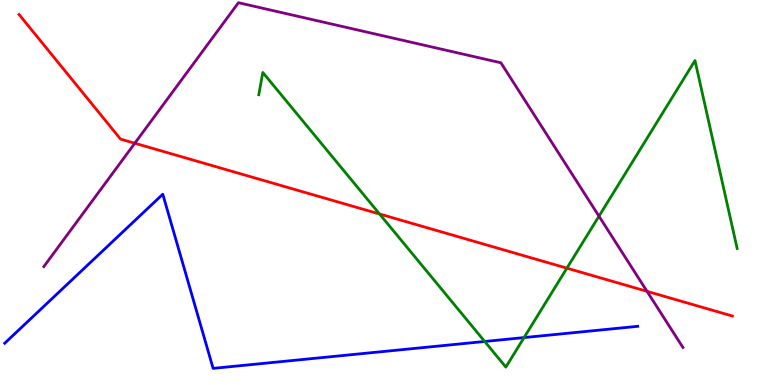[{'lines': ['blue', 'red'], 'intersections': []}, {'lines': ['green', 'red'], 'intersections': [{'x': 4.9, 'y': 4.44}, {'x': 7.31, 'y': 3.03}]}, {'lines': ['purple', 'red'], 'intersections': [{'x': 1.74, 'y': 6.28}, {'x': 8.35, 'y': 2.43}]}, {'lines': ['blue', 'green'], 'intersections': [{'x': 6.25, 'y': 1.13}, {'x': 6.76, 'y': 1.23}]}, {'lines': ['blue', 'purple'], 'intersections': []}, {'lines': ['green', 'purple'], 'intersections': [{'x': 7.73, 'y': 4.38}]}]